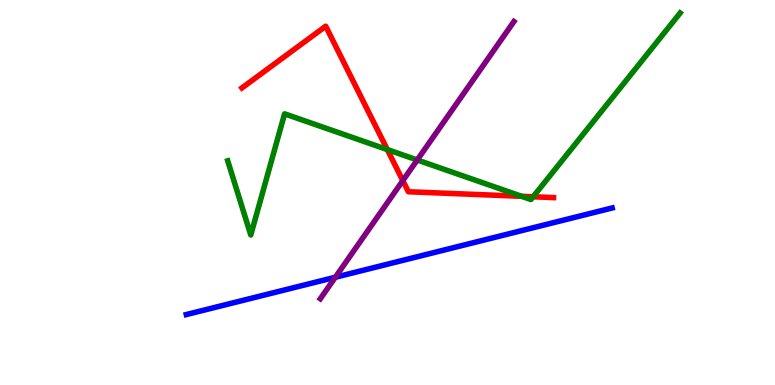[{'lines': ['blue', 'red'], 'intersections': []}, {'lines': ['green', 'red'], 'intersections': [{'x': 5.0, 'y': 6.11}, {'x': 6.73, 'y': 4.9}, {'x': 6.88, 'y': 4.89}]}, {'lines': ['purple', 'red'], 'intersections': [{'x': 5.2, 'y': 5.31}]}, {'lines': ['blue', 'green'], 'intersections': []}, {'lines': ['blue', 'purple'], 'intersections': [{'x': 4.33, 'y': 2.8}]}, {'lines': ['green', 'purple'], 'intersections': [{'x': 5.38, 'y': 5.84}]}]